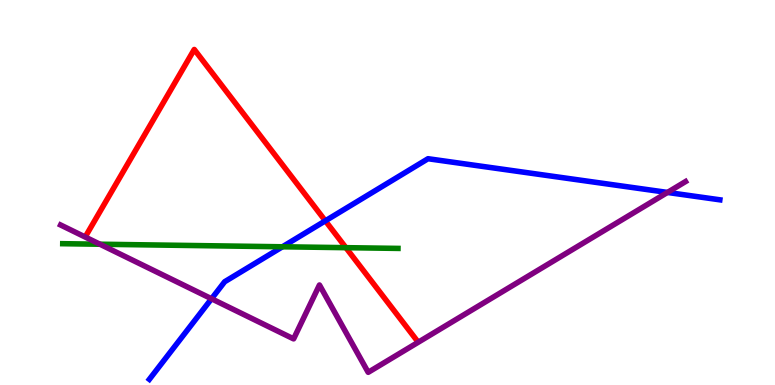[{'lines': ['blue', 'red'], 'intersections': [{'x': 4.2, 'y': 4.26}]}, {'lines': ['green', 'red'], 'intersections': [{'x': 4.46, 'y': 3.57}]}, {'lines': ['purple', 'red'], 'intersections': []}, {'lines': ['blue', 'green'], 'intersections': [{'x': 3.64, 'y': 3.59}]}, {'lines': ['blue', 'purple'], 'intersections': [{'x': 2.73, 'y': 2.24}, {'x': 8.61, 'y': 5.0}]}, {'lines': ['green', 'purple'], 'intersections': [{'x': 1.29, 'y': 3.66}]}]